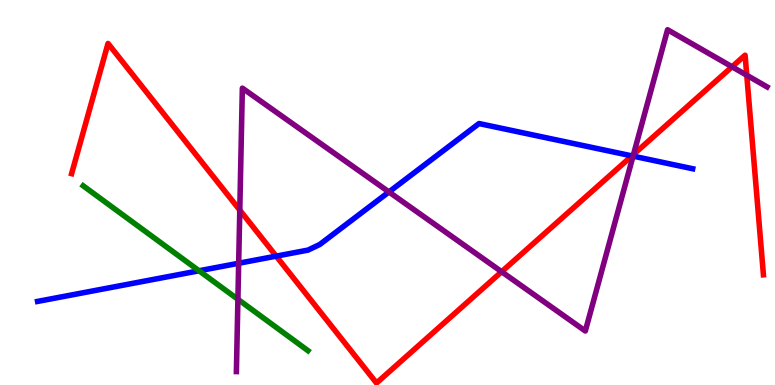[{'lines': ['blue', 'red'], 'intersections': [{'x': 3.56, 'y': 3.35}, {'x': 8.15, 'y': 5.95}]}, {'lines': ['green', 'red'], 'intersections': []}, {'lines': ['purple', 'red'], 'intersections': [{'x': 3.09, 'y': 4.54}, {'x': 6.47, 'y': 2.94}, {'x': 8.17, 'y': 5.99}, {'x': 9.45, 'y': 8.27}, {'x': 9.64, 'y': 8.05}]}, {'lines': ['blue', 'green'], 'intersections': [{'x': 2.57, 'y': 2.97}]}, {'lines': ['blue', 'purple'], 'intersections': [{'x': 3.08, 'y': 3.16}, {'x': 5.02, 'y': 5.01}, {'x': 8.17, 'y': 5.94}]}, {'lines': ['green', 'purple'], 'intersections': [{'x': 3.07, 'y': 2.23}]}]